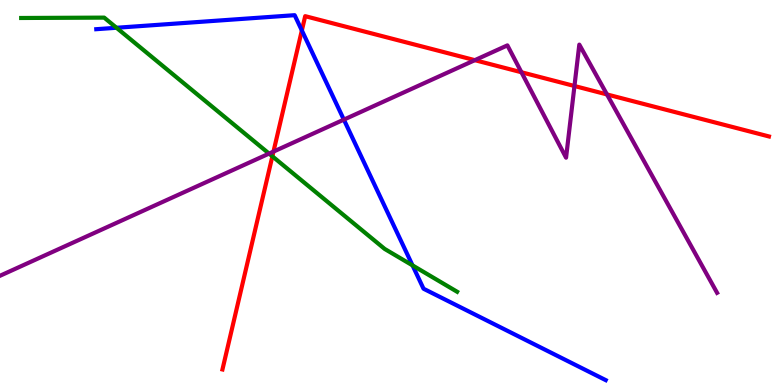[{'lines': ['blue', 'red'], 'intersections': [{'x': 3.89, 'y': 9.21}]}, {'lines': ['green', 'red'], 'intersections': [{'x': 3.51, 'y': 5.94}]}, {'lines': ['purple', 'red'], 'intersections': [{'x': 3.53, 'y': 6.06}, {'x': 6.13, 'y': 8.44}, {'x': 6.73, 'y': 8.12}, {'x': 7.41, 'y': 7.77}, {'x': 7.83, 'y': 7.55}]}, {'lines': ['blue', 'green'], 'intersections': [{'x': 1.5, 'y': 9.28}, {'x': 5.32, 'y': 3.11}]}, {'lines': ['blue', 'purple'], 'intersections': [{'x': 4.44, 'y': 6.89}]}, {'lines': ['green', 'purple'], 'intersections': [{'x': 3.47, 'y': 6.01}]}]